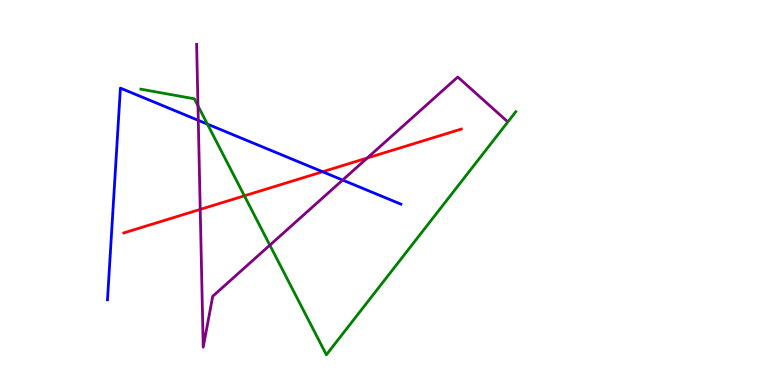[{'lines': ['blue', 'red'], 'intersections': [{'x': 4.16, 'y': 5.54}]}, {'lines': ['green', 'red'], 'intersections': [{'x': 3.15, 'y': 4.91}]}, {'lines': ['purple', 'red'], 'intersections': [{'x': 2.58, 'y': 4.56}, {'x': 4.74, 'y': 5.9}]}, {'lines': ['blue', 'green'], 'intersections': [{'x': 2.68, 'y': 6.78}]}, {'lines': ['blue', 'purple'], 'intersections': [{'x': 2.56, 'y': 6.87}, {'x': 4.42, 'y': 5.32}]}, {'lines': ['green', 'purple'], 'intersections': [{'x': 2.55, 'y': 7.25}, {'x': 3.48, 'y': 3.63}]}]